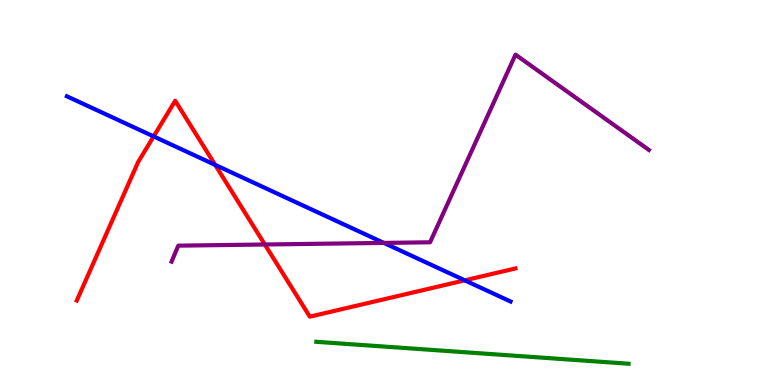[{'lines': ['blue', 'red'], 'intersections': [{'x': 1.98, 'y': 6.46}, {'x': 2.78, 'y': 5.72}, {'x': 6.0, 'y': 2.72}]}, {'lines': ['green', 'red'], 'intersections': []}, {'lines': ['purple', 'red'], 'intersections': [{'x': 3.42, 'y': 3.65}]}, {'lines': ['blue', 'green'], 'intersections': []}, {'lines': ['blue', 'purple'], 'intersections': [{'x': 4.95, 'y': 3.69}]}, {'lines': ['green', 'purple'], 'intersections': []}]